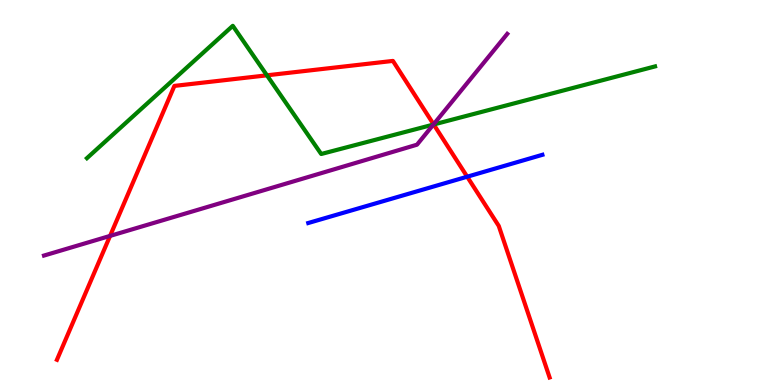[{'lines': ['blue', 'red'], 'intersections': [{'x': 6.03, 'y': 5.41}]}, {'lines': ['green', 'red'], 'intersections': [{'x': 3.44, 'y': 8.04}, {'x': 5.6, 'y': 6.77}]}, {'lines': ['purple', 'red'], 'intersections': [{'x': 1.42, 'y': 3.87}, {'x': 5.59, 'y': 6.77}]}, {'lines': ['blue', 'green'], 'intersections': []}, {'lines': ['blue', 'purple'], 'intersections': []}, {'lines': ['green', 'purple'], 'intersections': [{'x': 5.59, 'y': 6.76}]}]